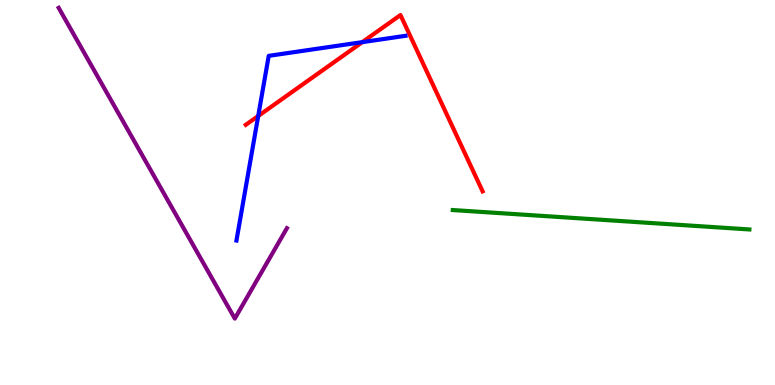[{'lines': ['blue', 'red'], 'intersections': [{'x': 3.33, 'y': 6.99}, {'x': 4.67, 'y': 8.91}]}, {'lines': ['green', 'red'], 'intersections': []}, {'lines': ['purple', 'red'], 'intersections': []}, {'lines': ['blue', 'green'], 'intersections': []}, {'lines': ['blue', 'purple'], 'intersections': []}, {'lines': ['green', 'purple'], 'intersections': []}]